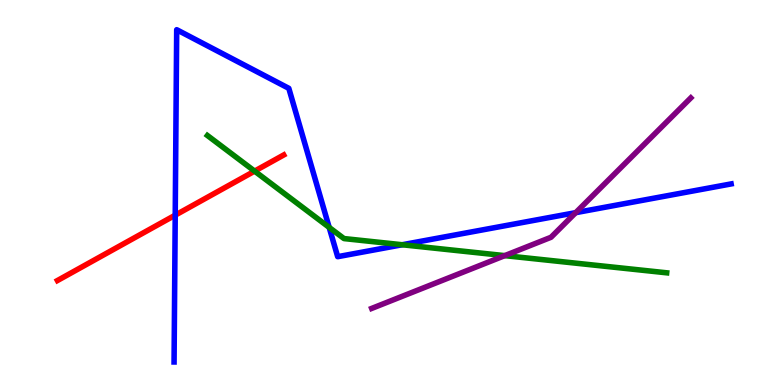[{'lines': ['blue', 'red'], 'intersections': [{'x': 2.26, 'y': 4.41}]}, {'lines': ['green', 'red'], 'intersections': [{'x': 3.29, 'y': 5.56}]}, {'lines': ['purple', 'red'], 'intersections': []}, {'lines': ['blue', 'green'], 'intersections': [{'x': 4.25, 'y': 4.09}, {'x': 5.19, 'y': 3.64}]}, {'lines': ['blue', 'purple'], 'intersections': [{'x': 7.43, 'y': 4.48}]}, {'lines': ['green', 'purple'], 'intersections': [{'x': 6.51, 'y': 3.36}]}]